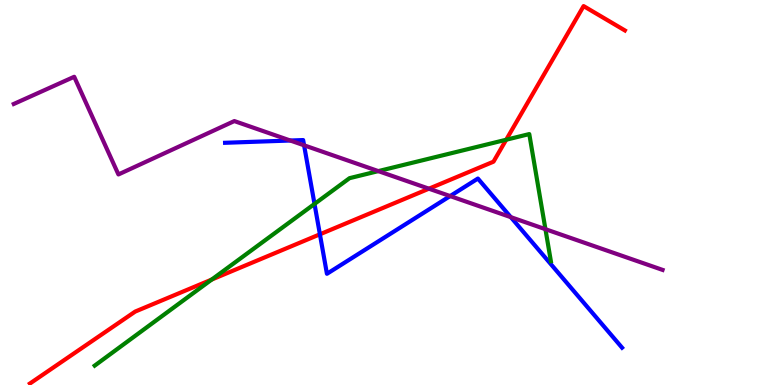[{'lines': ['blue', 'red'], 'intersections': [{'x': 4.13, 'y': 3.91}]}, {'lines': ['green', 'red'], 'intersections': [{'x': 2.73, 'y': 2.74}, {'x': 6.53, 'y': 6.37}]}, {'lines': ['purple', 'red'], 'intersections': [{'x': 5.53, 'y': 5.1}]}, {'lines': ['blue', 'green'], 'intersections': [{'x': 4.06, 'y': 4.7}]}, {'lines': ['blue', 'purple'], 'intersections': [{'x': 3.75, 'y': 6.35}, {'x': 3.92, 'y': 6.23}, {'x': 5.81, 'y': 4.91}, {'x': 6.59, 'y': 4.36}]}, {'lines': ['green', 'purple'], 'intersections': [{'x': 4.88, 'y': 5.56}, {'x': 7.04, 'y': 4.05}]}]